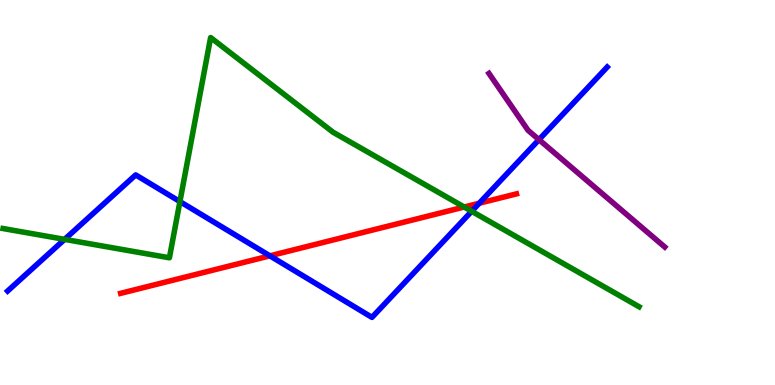[{'lines': ['blue', 'red'], 'intersections': [{'x': 3.48, 'y': 3.35}, {'x': 6.18, 'y': 4.72}]}, {'lines': ['green', 'red'], 'intersections': [{'x': 5.99, 'y': 4.62}]}, {'lines': ['purple', 'red'], 'intersections': []}, {'lines': ['blue', 'green'], 'intersections': [{'x': 0.834, 'y': 3.78}, {'x': 2.32, 'y': 4.76}, {'x': 6.09, 'y': 4.51}]}, {'lines': ['blue', 'purple'], 'intersections': [{'x': 6.95, 'y': 6.37}]}, {'lines': ['green', 'purple'], 'intersections': []}]